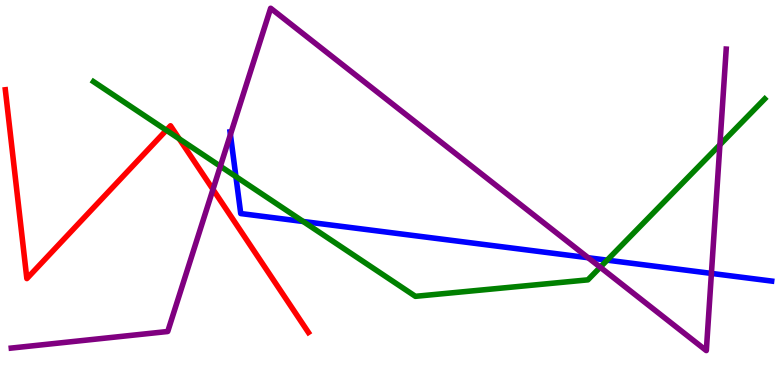[{'lines': ['blue', 'red'], 'intersections': []}, {'lines': ['green', 'red'], 'intersections': [{'x': 2.15, 'y': 6.62}, {'x': 2.31, 'y': 6.39}]}, {'lines': ['purple', 'red'], 'intersections': [{'x': 2.75, 'y': 5.08}]}, {'lines': ['blue', 'green'], 'intersections': [{'x': 3.04, 'y': 5.41}, {'x': 3.91, 'y': 4.25}, {'x': 7.83, 'y': 3.24}]}, {'lines': ['blue', 'purple'], 'intersections': [{'x': 2.97, 'y': 6.5}, {'x': 7.59, 'y': 3.31}, {'x': 9.18, 'y': 2.9}]}, {'lines': ['green', 'purple'], 'intersections': [{'x': 2.84, 'y': 5.68}, {'x': 7.74, 'y': 3.06}, {'x': 9.29, 'y': 6.24}]}]